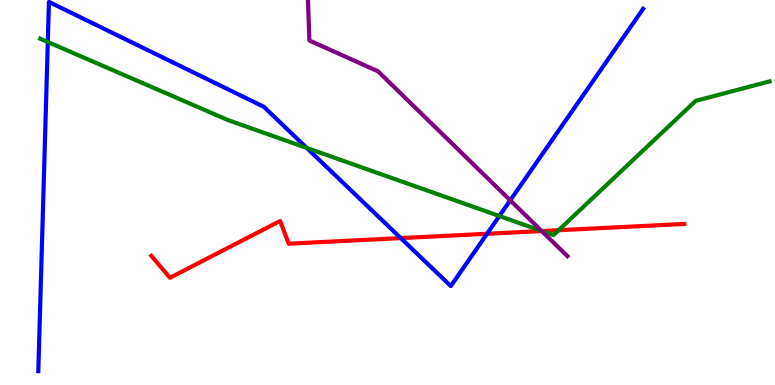[{'lines': ['blue', 'red'], 'intersections': [{'x': 5.17, 'y': 3.82}, {'x': 6.28, 'y': 3.93}]}, {'lines': ['green', 'red'], 'intersections': [{'x': 6.99, 'y': 4.0}, {'x': 7.21, 'y': 4.02}]}, {'lines': ['purple', 'red'], 'intersections': [{'x': 6.99, 'y': 4.0}]}, {'lines': ['blue', 'green'], 'intersections': [{'x': 0.617, 'y': 8.91}, {'x': 3.96, 'y': 6.16}, {'x': 6.44, 'y': 4.39}]}, {'lines': ['blue', 'purple'], 'intersections': [{'x': 6.58, 'y': 4.8}]}, {'lines': ['green', 'purple'], 'intersections': [{'x': 6.99, 'y': 4.0}]}]